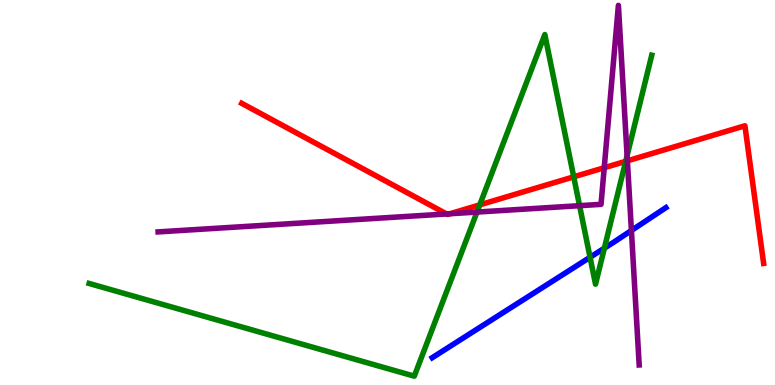[{'lines': ['blue', 'red'], 'intersections': []}, {'lines': ['green', 'red'], 'intersections': [{'x': 6.19, 'y': 4.68}, {'x': 7.4, 'y': 5.41}, {'x': 8.07, 'y': 5.81}]}, {'lines': ['purple', 'red'], 'intersections': [{'x': 5.76, 'y': 4.44}, {'x': 5.81, 'y': 4.45}, {'x': 7.8, 'y': 5.64}, {'x': 8.1, 'y': 5.82}]}, {'lines': ['blue', 'green'], 'intersections': [{'x': 7.61, 'y': 3.32}, {'x': 7.8, 'y': 3.55}]}, {'lines': ['blue', 'purple'], 'intersections': [{'x': 8.15, 'y': 4.01}]}, {'lines': ['green', 'purple'], 'intersections': [{'x': 6.15, 'y': 4.49}, {'x': 7.48, 'y': 4.66}, {'x': 8.09, 'y': 5.96}]}]